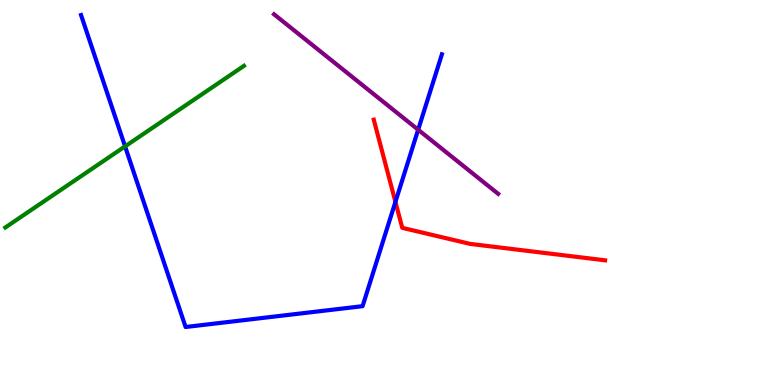[{'lines': ['blue', 'red'], 'intersections': [{'x': 5.1, 'y': 4.76}]}, {'lines': ['green', 'red'], 'intersections': []}, {'lines': ['purple', 'red'], 'intersections': []}, {'lines': ['blue', 'green'], 'intersections': [{'x': 1.61, 'y': 6.2}]}, {'lines': ['blue', 'purple'], 'intersections': [{'x': 5.4, 'y': 6.63}]}, {'lines': ['green', 'purple'], 'intersections': []}]